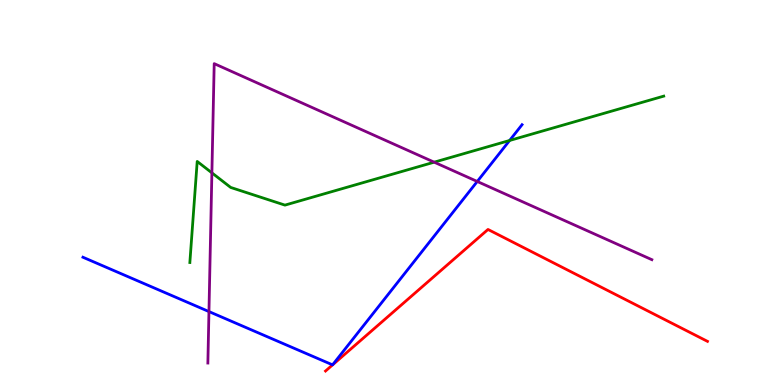[{'lines': ['blue', 'red'], 'intersections': []}, {'lines': ['green', 'red'], 'intersections': []}, {'lines': ['purple', 'red'], 'intersections': []}, {'lines': ['blue', 'green'], 'intersections': [{'x': 6.58, 'y': 6.35}]}, {'lines': ['blue', 'purple'], 'intersections': [{'x': 2.7, 'y': 1.91}, {'x': 6.16, 'y': 5.29}]}, {'lines': ['green', 'purple'], 'intersections': [{'x': 2.73, 'y': 5.51}, {'x': 5.6, 'y': 5.79}]}]